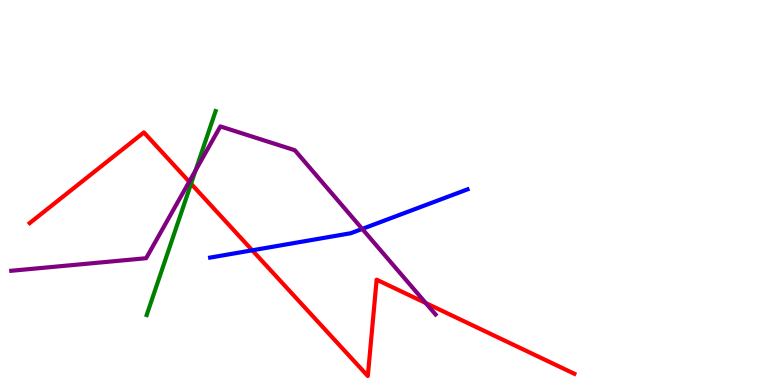[{'lines': ['blue', 'red'], 'intersections': [{'x': 3.25, 'y': 3.5}]}, {'lines': ['green', 'red'], 'intersections': [{'x': 2.47, 'y': 5.23}]}, {'lines': ['purple', 'red'], 'intersections': [{'x': 2.44, 'y': 5.28}, {'x': 5.49, 'y': 2.13}]}, {'lines': ['blue', 'green'], 'intersections': []}, {'lines': ['blue', 'purple'], 'intersections': [{'x': 4.67, 'y': 4.05}]}, {'lines': ['green', 'purple'], 'intersections': [{'x': 2.52, 'y': 5.57}]}]